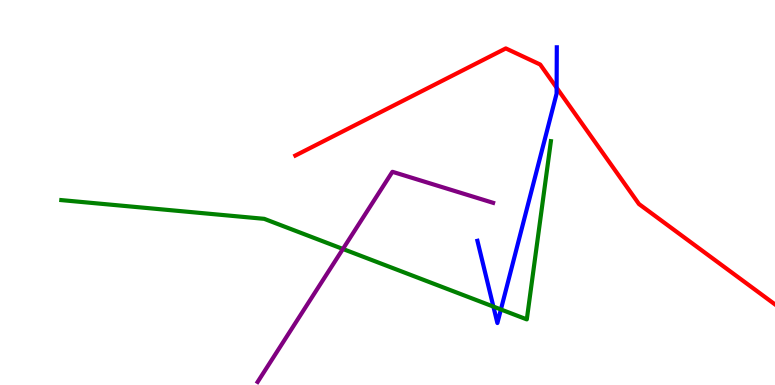[{'lines': ['blue', 'red'], 'intersections': [{'x': 7.18, 'y': 7.72}]}, {'lines': ['green', 'red'], 'intersections': []}, {'lines': ['purple', 'red'], 'intersections': []}, {'lines': ['blue', 'green'], 'intersections': [{'x': 6.37, 'y': 2.04}, {'x': 6.46, 'y': 1.96}]}, {'lines': ['blue', 'purple'], 'intersections': []}, {'lines': ['green', 'purple'], 'intersections': [{'x': 4.42, 'y': 3.53}]}]